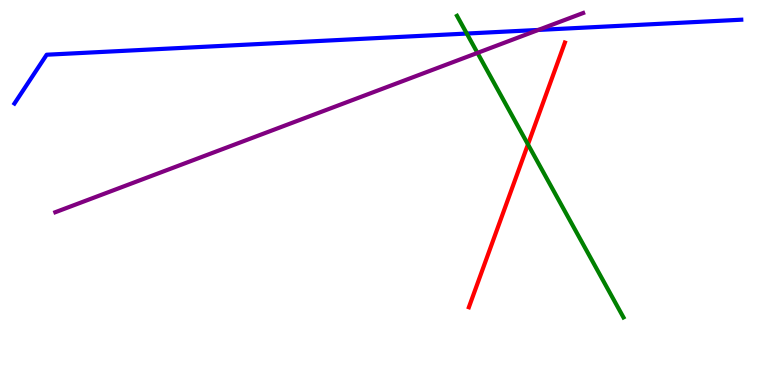[{'lines': ['blue', 'red'], 'intersections': []}, {'lines': ['green', 'red'], 'intersections': [{'x': 6.81, 'y': 6.25}]}, {'lines': ['purple', 'red'], 'intersections': []}, {'lines': ['blue', 'green'], 'intersections': [{'x': 6.02, 'y': 9.13}]}, {'lines': ['blue', 'purple'], 'intersections': [{'x': 6.95, 'y': 9.22}]}, {'lines': ['green', 'purple'], 'intersections': [{'x': 6.16, 'y': 8.63}]}]